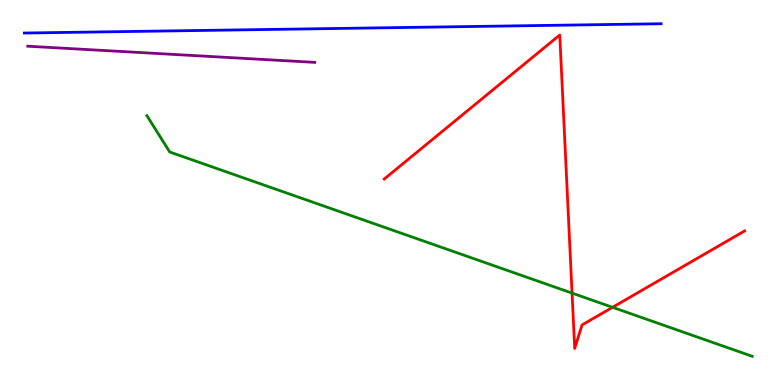[{'lines': ['blue', 'red'], 'intersections': []}, {'lines': ['green', 'red'], 'intersections': [{'x': 7.38, 'y': 2.39}, {'x': 7.9, 'y': 2.02}]}, {'lines': ['purple', 'red'], 'intersections': []}, {'lines': ['blue', 'green'], 'intersections': []}, {'lines': ['blue', 'purple'], 'intersections': []}, {'lines': ['green', 'purple'], 'intersections': []}]